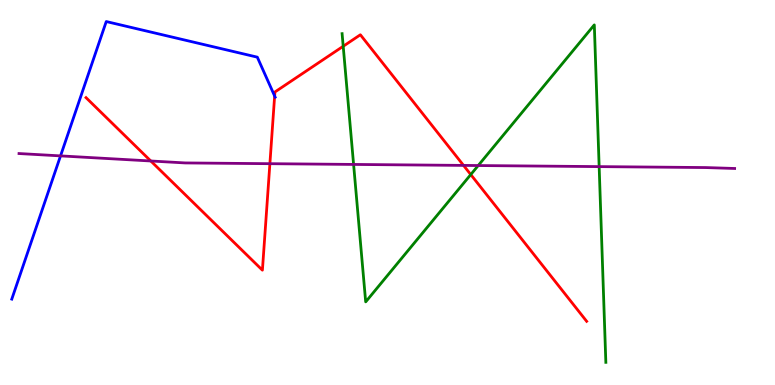[{'lines': ['blue', 'red'], 'intersections': [{'x': 3.54, 'y': 7.51}]}, {'lines': ['green', 'red'], 'intersections': [{'x': 4.43, 'y': 8.8}, {'x': 6.07, 'y': 5.47}]}, {'lines': ['purple', 'red'], 'intersections': [{'x': 1.95, 'y': 5.82}, {'x': 3.48, 'y': 5.75}, {'x': 5.98, 'y': 5.7}]}, {'lines': ['blue', 'green'], 'intersections': []}, {'lines': ['blue', 'purple'], 'intersections': [{'x': 0.781, 'y': 5.95}]}, {'lines': ['green', 'purple'], 'intersections': [{'x': 4.56, 'y': 5.73}, {'x': 6.17, 'y': 5.7}, {'x': 7.73, 'y': 5.67}]}]